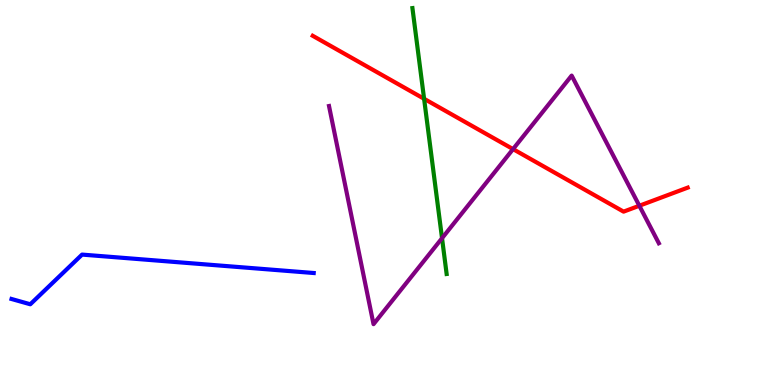[{'lines': ['blue', 'red'], 'intersections': []}, {'lines': ['green', 'red'], 'intersections': [{'x': 5.47, 'y': 7.43}]}, {'lines': ['purple', 'red'], 'intersections': [{'x': 6.62, 'y': 6.13}, {'x': 8.25, 'y': 4.66}]}, {'lines': ['blue', 'green'], 'intersections': []}, {'lines': ['blue', 'purple'], 'intersections': []}, {'lines': ['green', 'purple'], 'intersections': [{'x': 5.7, 'y': 3.81}]}]